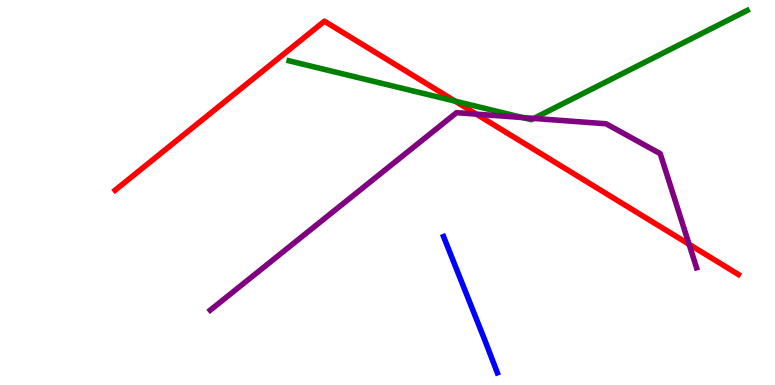[{'lines': ['blue', 'red'], 'intersections': []}, {'lines': ['green', 'red'], 'intersections': [{'x': 5.87, 'y': 7.37}]}, {'lines': ['purple', 'red'], 'intersections': [{'x': 6.15, 'y': 7.04}, {'x': 8.89, 'y': 3.65}]}, {'lines': ['blue', 'green'], 'intersections': []}, {'lines': ['blue', 'purple'], 'intersections': []}, {'lines': ['green', 'purple'], 'intersections': [{'x': 6.75, 'y': 6.95}, {'x': 6.89, 'y': 6.92}]}]